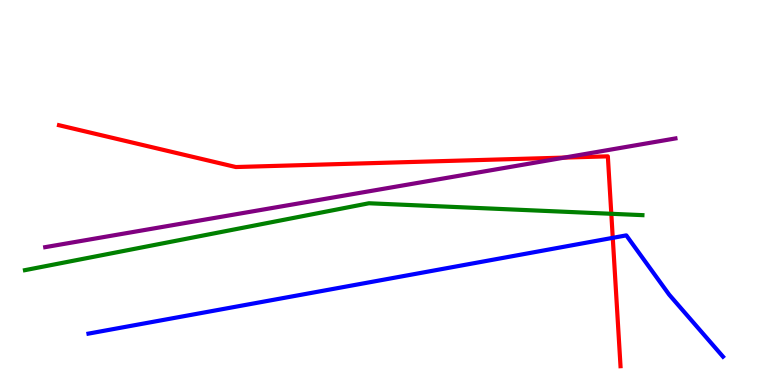[{'lines': ['blue', 'red'], 'intersections': [{'x': 7.91, 'y': 3.82}]}, {'lines': ['green', 'red'], 'intersections': [{'x': 7.89, 'y': 4.45}]}, {'lines': ['purple', 'red'], 'intersections': [{'x': 7.28, 'y': 5.91}]}, {'lines': ['blue', 'green'], 'intersections': []}, {'lines': ['blue', 'purple'], 'intersections': []}, {'lines': ['green', 'purple'], 'intersections': []}]